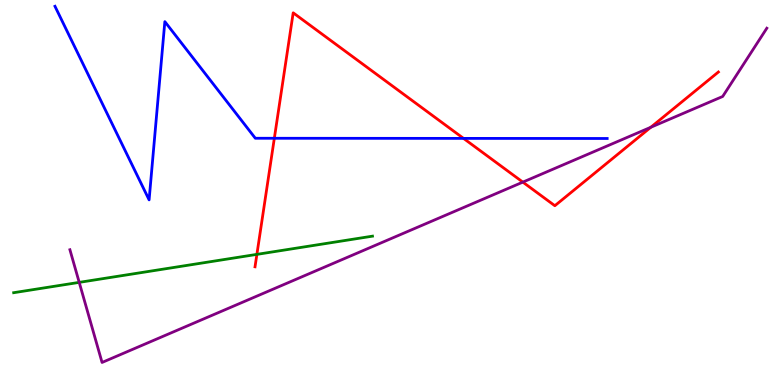[{'lines': ['blue', 'red'], 'intersections': [{'x': 3.54, 'y': 6.41}, {'x': 5.98, 'y': 6.41}]}, {'lines': ['green', 'red'], 'intersections': [{'x': 3.31, 'y': 3.39}]}, {'lines': ['purple', 'red'], 'intersections': [{'x': 6.75, 'y': 5.27}, {'x': 8.4, 'y': 6.69}]}, {'lines': ['blue', 'green'], 'intersections': []}, {'lines': ['blue', 'purple'], 'intersections': []}, {'lines': ['green', 'purple'], 'intersections': [{'x': 1.02, 'y': 2.67}]}]